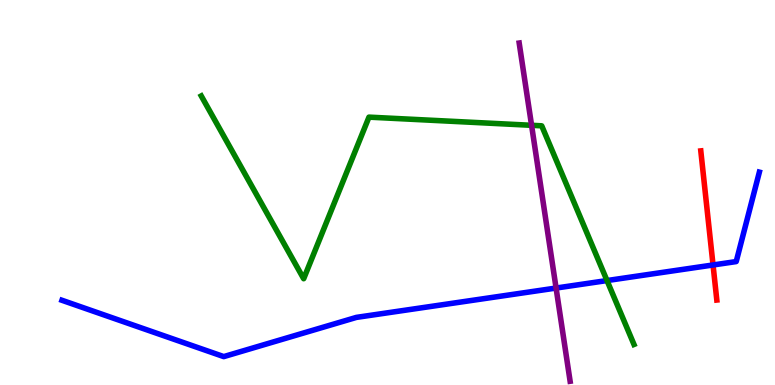[{'lines': ['blue', 'red'], 'intersections': [{'x': 9.2, 'y': 3.12}]}, {'lines': ['green', 'red'], 'intersections': []}, {'lines': ['purple', 'red'], 'intersections': []}, {'lines': ['blue', 'green'], 'intersections': [{'x': 7.83, 'y': 2.71}]}, {'lines': ['blue', 'purple'], 'intersections': [{'x': 7.18, 'y': 2.52}]}, {'lines': ['green', 'purple'], 'intersections': [{'x': 6.86, 'y': 6.75}]}]